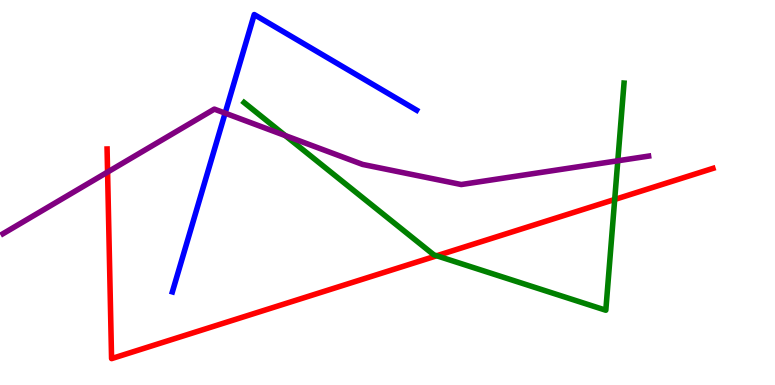[{'lines': ['blue', 'red'], 'intersections': []}, {'lines': ['green', 'red'], 'intersections': [{'x': 5.63, 'y': 3.36}, {'x': 7.93, 'y': 4.82}]}, {'lines': ['purple', 'red'], 'intersections': [{'x': 1.39, 'y': 5.53}]}, {'lines': ['blue', 'green'], 'intersections': []}, {'lines': ['blue', 'purple'], 'intersections': [{'x': 2.9, 'y': 7.06}]}, {'lines': ['green', 'purple'], 'intersections': [{'x': 3.68, 'y': 6.48}, {'x': 7.97, 'y': 5.82}]}]